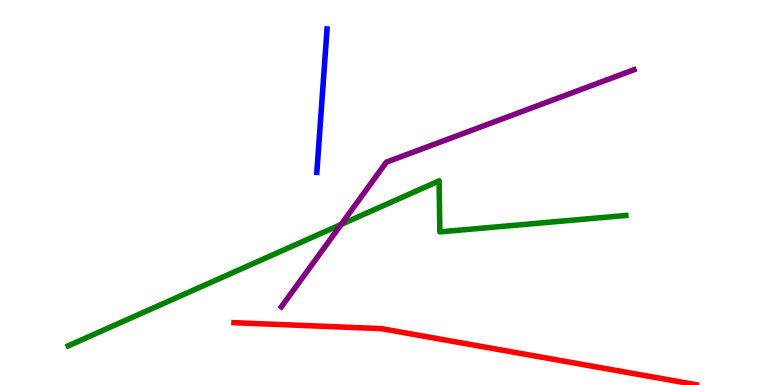[{'lines': ['blue', 'red'], 'intersections': []}, {'lines': ['green', 'red'], 'intersections': []}, {'lines': ['purple', 'red'], 'intersections': []}, {'lines': ['blue', 'green'], 'intersections': []}, {'lines': ['blue', 'purple'], 'intersections': []}, {'lines': ['green', 'purple'], 'intersections': [{'x': 4.4, 'y': 4.17}]}]